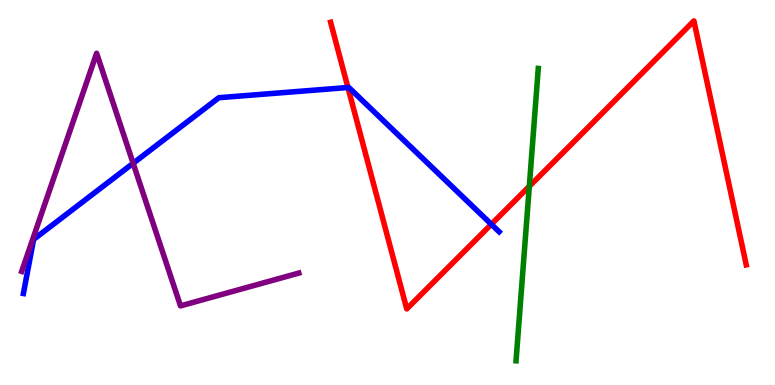[{'lines': ['blue', 'red'], 'intersections': [{'x': 4.49, 'y': 7.73}, {'x': 6.34, 'y': 4.17}]}, {'lines': ['green', 'red'], 'intersections': [{'x': 6.83, 'y': 5.16}]}, {'lines': ['purple', 'red'], 'intersections': []}, {'lines': ['blue', 'green'], 'intersections': []}, {'lines': ['blue', 'purple'], 'intersections': [{'x': 1.72, 'y': 5.76}]}, {'lines': ['green', 'purple'], 'intersections': []}]